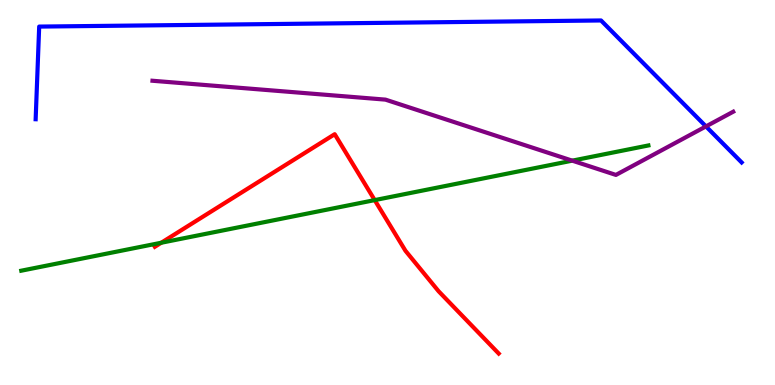[{'lines': ['blue', 'red'], 'intersections': []}, {'lines': ['green', 'red'], 'intersections': [{'x': 2.08, 'y': 3.7}, {'x': 4.83, 'y': 4.8}]}, {'lines': ['purple', 'red'], 'intersections': []}, {'lines': ['blue', 'green'], 'intersections': []}, {'lines': ['blue', 'purple'], 'intersections': [{'x': 9.11, 'y': 6.72}]}, {'lines': ['green', 'purple'], 'intersections': [{'x': 7.38, 'y': 5.83}]}]